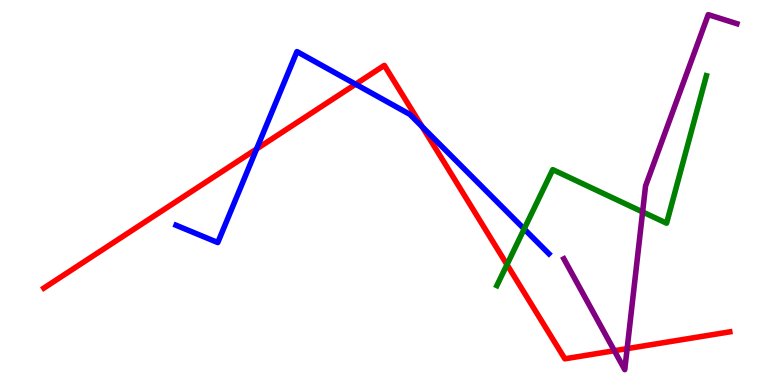[{'lines': ['blue', 'red'], 'intersections': [{'x': 3.31, 'y': 6.13}, {'x': 4.59, 'y': 7.81}, {'x': 5.45, 'y': 6.71}]}, {'lines': ['green', 'red'], 'intersections': [{'x': 6.54, 'y': 3.13}]}, {'lines': ['purple', 'red'], 'intersections': [{'x': 7.93, 'y': 0.89}, {'x': 8.09, 'y': 0.945}]}, {'lines': ['blue', 'green'], 'intersections': [{'x': 6.76, 'y': 4.05}]}, {'lines': ['blue', 'purple'], 'intersections': []}, {'lines': ['green', 'purple'], 'intersections': [{'x': 8.29, 'y': 4.5}]}]